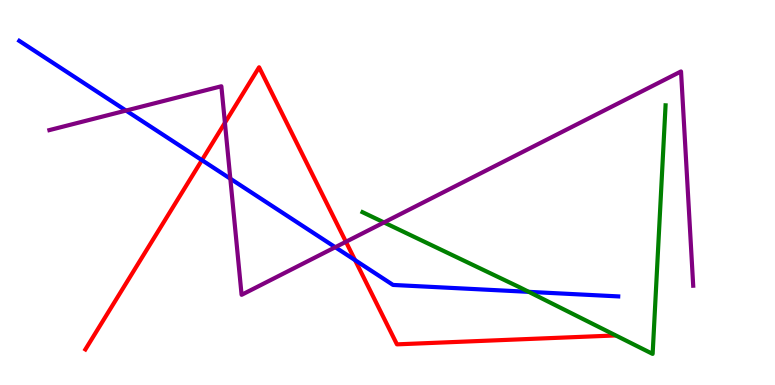[{'lines': ['blue', 'red'], 'intersections': [{'x': 2.61, 'y': 5.84}, {'x': 4.58, 'y': 3.24}]}, {'lines': ['green', 'red'], 'intersections': []}, {'lines': ['purple', 'red'], 'intersections': [{'x': 2.9, 'y': 6.81}, {'x': 4.46, 'y': 3.72}]}, {'lines': ['blue', 'green'], 'intersections': [{'x': 6.82, 'y': 2.42}]}, {'lines': ['blue', 'purple'], 'intersections': [{'x': 1.63, 'y': 7.13}, {'x': 2.97, 'y': 5.36}, {'x': 4.33, 'y': 3.58}]}, {'lines': ['green', 'purple'], 'intersections': [{'x': 4.95, 'y': 4.22}]}]